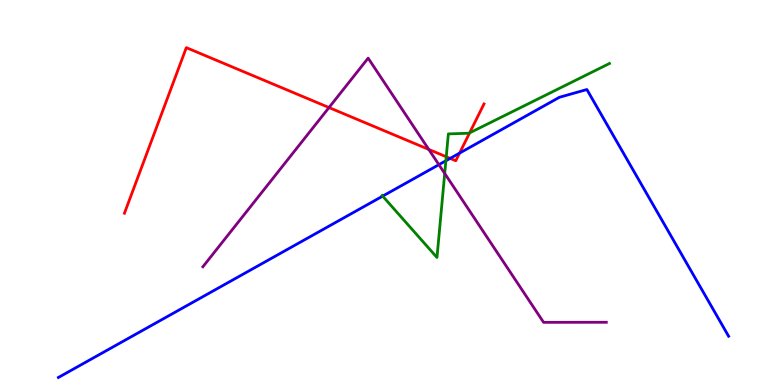[{'lines': ['blue', 'red'], 'intersections': [{'x': 5.81, 'y': 5.89}, {'x': 5.93, 'y': 6.02}]}, {'lines': ['green', 'red'], 'intersections': [{'x': 5.76, 'y': 5.93}, {'x': 6.06, 'y': 6.55}]}, {'lines': ['purple', 'red'], 'intersections': [{'x': 4.25, 'y': 7.21}, {'x': 5.53, 'y': 6.12}]}, {'lines': ['blue', 'green'], 'intersections': [{'x': 4.94, 'y': 4.91}, {'x': 5.75, 'y': 5.82}]}, {'lines': ['blue', 'purple'], 'intersections': [{'x': 5.66, 'y': 5.72}]}, {'lines': ['green', 'purple'], 'intersections': [{'x': 5.74, 'y': 5.5}]}]